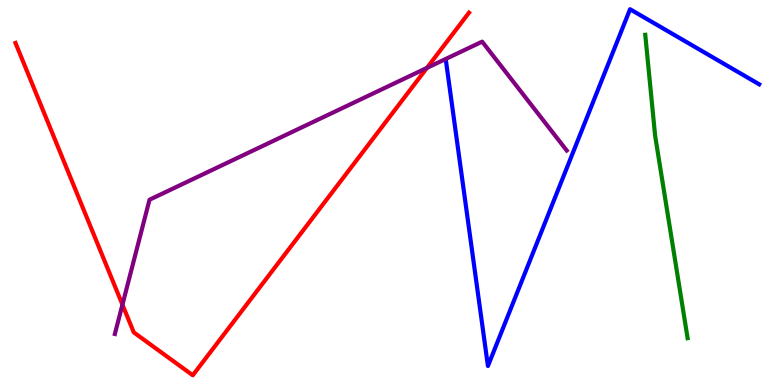[{'lines': ['blue', 'red'], 'intersections': []}, {'lines': ['green', 'red'], 'intersections': []}, {'lines': ['purple', 'red'], 'intersections': [{'x': 1.58, 'y': 2.09}, {'x': 5.51, 'y': 8.24}]}, {'lines': ['blue', 'green'], 'intersections': []}, {'lines': ['blue', 'purple'], 'intersections': []}, {'lines': ['green', 'purple'], 'intersections': []}]